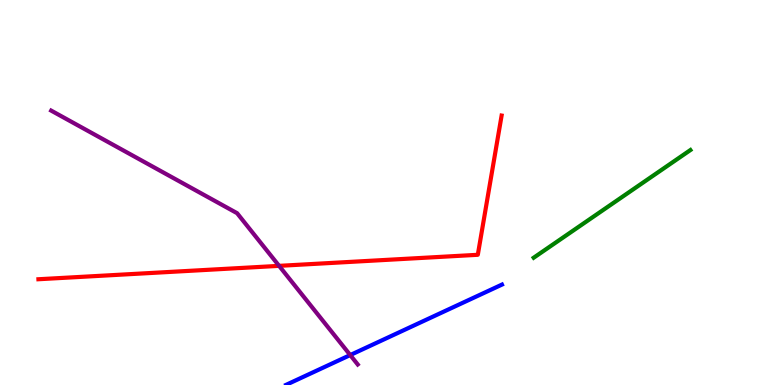[{'lines': ['blue', 'red'], 'intersections': []}, {'lines': ['green', 'red'], 'intersections': []}, {'lines': ['purple', 'red'], 'intersections': [{'x': 3.6, 'y': 3.09}]}, {'lines': ['blue', 'green'], 'intersections': []}, {'lines': ['blue', 'purple'], 'intersections': [{'x': 4.52, 'y': 0.778}]}, {'lines': ['green', 'purple'], 'intersections': []}]